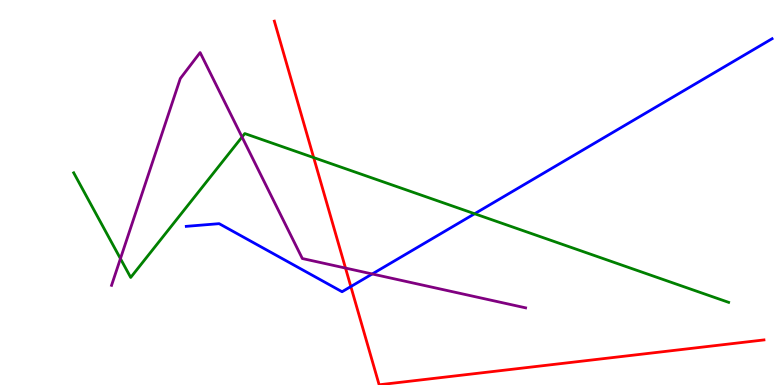[{'lines': ['blue', 'red'], 'intersections': [{'x': 4.53, 'y': 2.56}]}, {'lines': ['green', 'red'], 'intersections': [{'x': 4.05, 'y': 5.91}]}, {'lines': ['purple', 'red'], 'intersections': [{'x': 4.46, 'y': 3.04}]}, {'lines': ['blue', 'green'], 'intersections': [{'x': 6.12, 'y': 4.45}]}, {'lines': ['blue', 'purple'], 'intersections': [{'x': 4.8, 'y': 2.88}]}, {'lines': ['green', 'purple'], 'intersections': [{'x': 1.55, 'y': 3.28}, {'x': 3.12, 'y': 6.44}]}]